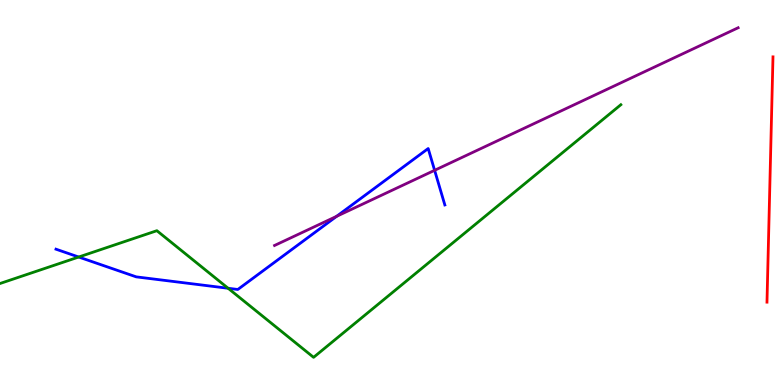[{'lines': ['blue', 'red'], 'intersections': []}, {'lines': ['green', 'red'], 'intersections': []}, {'lines': ['purple', 'red'], 'intersections': []}, {'lines': ['blue', 'green'], 'intersections': [{'x': 1.02, 'y': 3.32}, {'x': 2.94, 'y': 2.51}]}, {'lines': ['blue', 'purple'], 'intersections': [{'x': 4.34, 'y': 4.38}, {'x': 5.61, 'y': 5.58}]}, {'lines': ['green', 'purple'], 'intersections': []}]